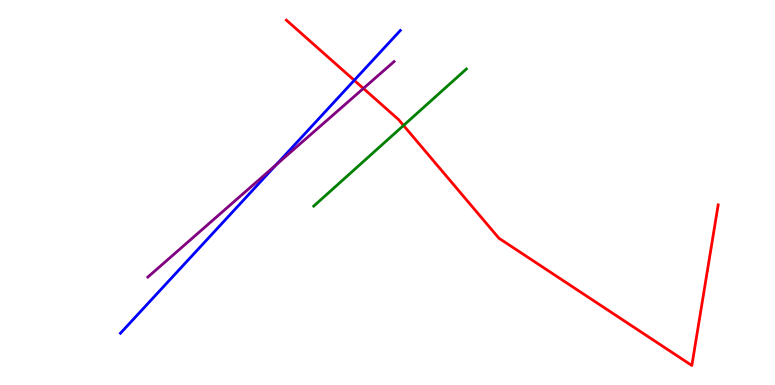[{'lines': ['blue', 'red'], 'intersections': [{'x': 4.57, 'y': 7.91}]}, {'lines': ['green', 'red'], 'intersections': [{'x': 5.21, 'y': 6.74}]}, {'lines': ['purple', 'red'], 'intersections': [{'x': 4.69, 'y': 7.7}]}, {'lines': ['blue', 'green'], 'intersections': []}, {'lines': ['blue', 'purple'], 'intersections': [{'x': 3.56, 'y': 5.72}]}, {'lines': ['green', 'purple'], 'intersections': []}]